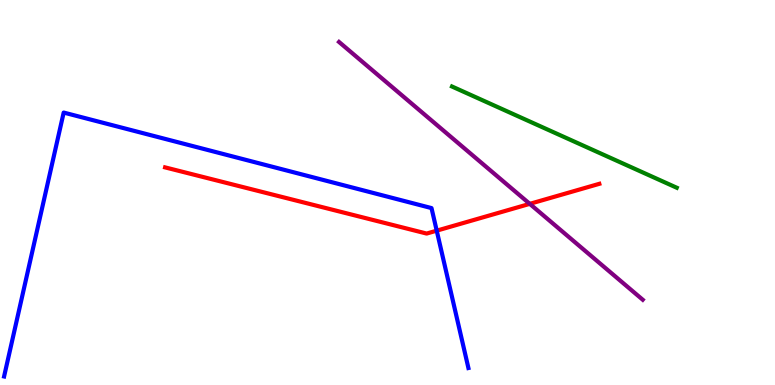[{'lines': ['blue', 'red'], 'intersections': [{'x': 5.64, 'y': 4.01}]}, {'lines': ['green', 'red'], 'intersections': []}, {'lines': ['purple', 'red'], 'intersections': [{'x': 6.84, 'y': 4.71}]}, {'lines': ['blue', 'green'], 'intersections': []}, {'lines': ['blue', 'purple'], 'intersections': []}, {'lines': ['green', 'purple'], 'intersections': []}]